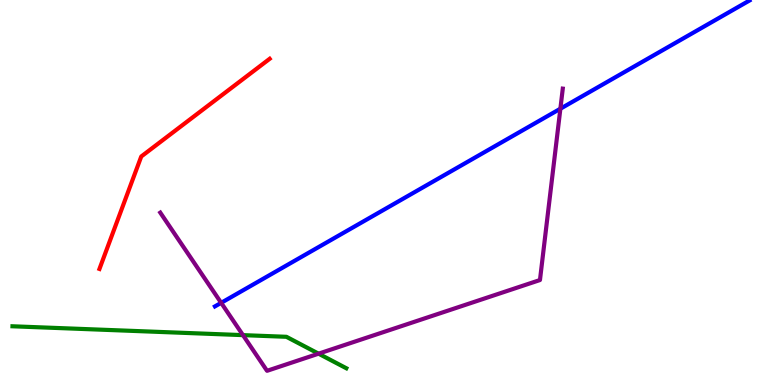[{'lines': ['blue', 'red'], 'intersections': []}, {'lines': ['green', 'red'], 'intersections': []}, {'lines': ['purple', 'red'], 'intersections': []}, {'lines': ['blue', 'green'], 'intersections': []}, {'lines': ['blue', 'purple'], 'intersections': [{'x': 2.85, 'y': 2.13}, {'x': 7.23, 'y': 7.18}]}, {'lines': ['green', 'purple'], 'intersections': [{'x': 3.14, 'y': 1.3}, {'x': 4.11, 'y': 0.814}]}]